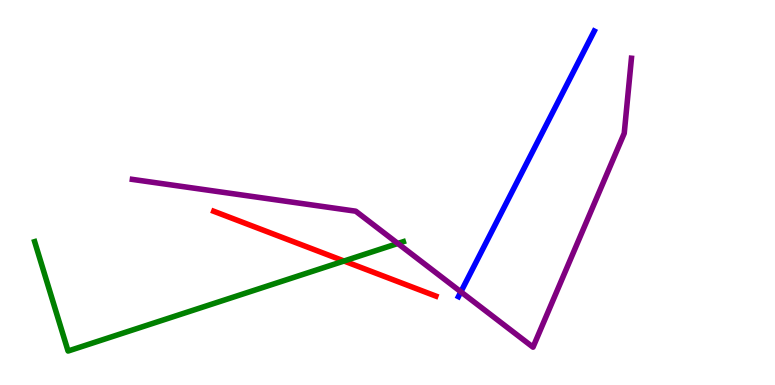[{'lines': ['blue', 'red'], 'intersections': []}, {'lines': ['green', 'red'], 'intersections': [{'x': 4.44, 'y': 3.22}]}, {'lines': ['purple', 'red'], 'intersections': []}, {'lines': ['blue', 'green'], 'intersections': []}, {'lines': ['blue', 'purple'], 'intersections': [{'x': 5.95, 'y': 2.42}]}, {'lines': ['green', 'purple'], 'intersections': [{'x': 5.13, 'y': 3.68}]}]